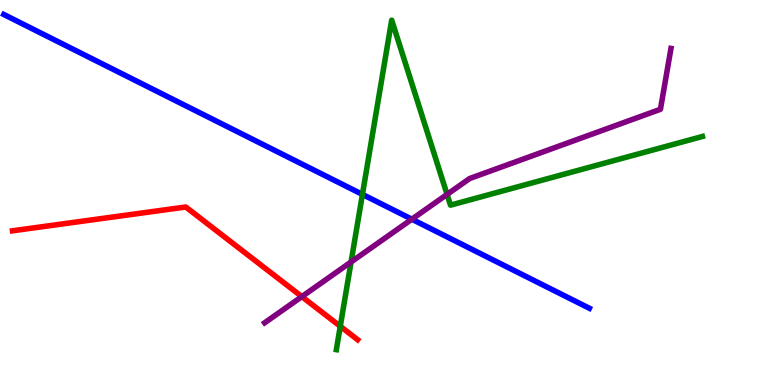[{'lines': ['blue', 'red'], 'intersections': []}, {'lines': ['green', 'red'], 'intersections': [{'x': 4.39, 'y': 1.52}]}, {'lines': ['purple', 'red'], 'intersections': [{'x': 3.89, 'y': 2.3}]}, {'lines': ['blue', 'green'], 'intersections': [{'x': 4.68, 'y': 4.95}]}, {'lines': ['blue', 'purple'], 'intersections': [{'x': 5.31, 'y': 4.31}]}, {'lines': ['green', 'purple'], 'intersections': [{'x': 4.53, 'y': 3.2}, {'x': 5.77, 'y': 4.95}]}]